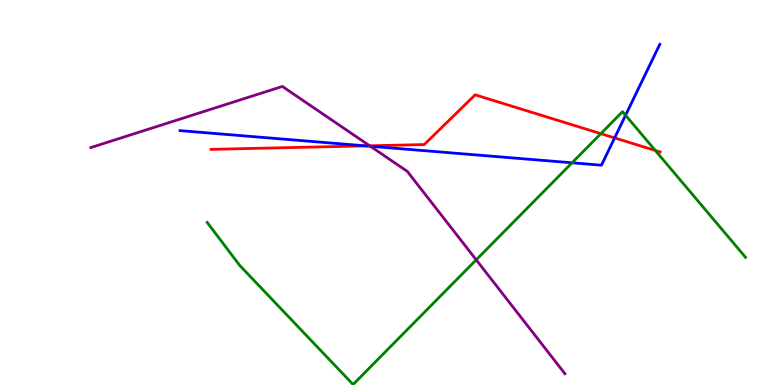[{'lines': ['blue', 'red'], 'intersections': [{'x': 4.72, 'y': 6.21}, {'x': 7.93, 'y': 6.42}]}, {'lines': ['green', 'red'], 'intersections': [{'x': 7.75, 'y': 6.53}, {'x': 8.46, 'y': 6.09}]}, {'lines': ['purple', 'red'], 'intersections': [{'x': 4.77, 'y': 6.21}]}, {'lines': ['blue', 'green'], 'intersections': [{'x': 7.38, 'y': 5.77}, {'x': 8.07, 'y': 7.01}]}, {'lines': ['blue', 'purple'], 'intersections': [{'x': 4.78, 'y': 6.2}]}, {'lines': ['green', 'purple'], 'intersections': [{'x': 6.14, 'y': 3.25}]}]